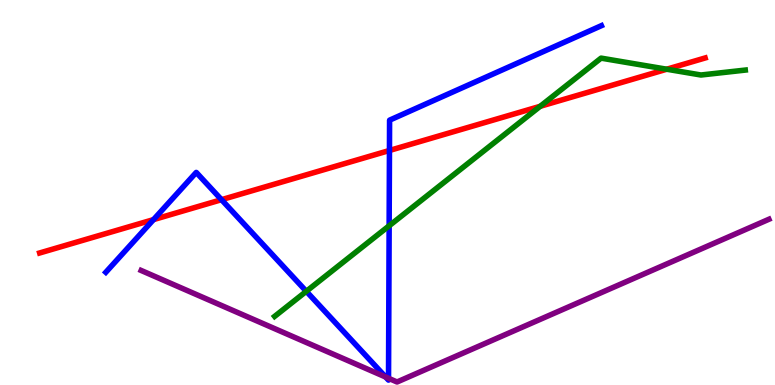[{'lines': ['blue', 'red'], 'intersections': [{'x': 1.98, 'y': 4.3}, {'x': 2.86, 'y': 4.81}, {'x': 5.03, 'y': 6.09}]}, {'lines': ['green', 'red'], 'intersections': [{'x': 6.97, 'y': 7.24}, {'x': 8.6, 'y': 8.2}]}, {'lines': ['purple', 'red'], 'intersections': []}, {'lines': ['blue', 'green'], 'intersections': [{'x': 3.95, 'y': 2.43}, {'x': 5.02, 'y': 4.14}]}, {'lines': ['blue', 'purple'], 'intersections': [{'x': 4.98, 'y': 0.207}, {'x': 5.01, 'y': 0.175}]}, {'lines': ['green', 'purple'], 'intersections': []}]